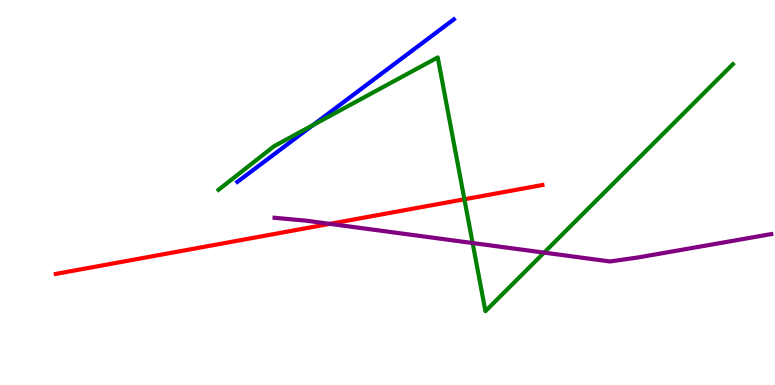[{'lines': ['blue', 'red'], 'intersections': []}, {'lines': ['green', 'red'], 'intersections': [{'x': 5.99, 'y': 4.82}]}, {'lines': ['purple', 'red'], 'intersections': [{'x': 4.26, 'y': 4.19}]}, {'lines': ['blue', 'green'], 'intersections': [{'x': 4.04, 'y': 6.75}]}, {'lines': ['blue', 'purple'], 'intersections': []}, {'lines': ['green', 'purple'], 'intersections': [{'x': 6.1, 'y': 3.69}, {'x': 7.02, 'y': 3.44}]}]